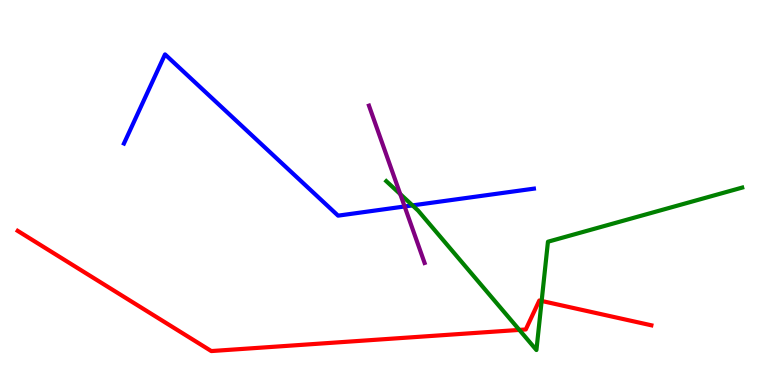[{'lines': ['blue', 'red'], 'intersections': []}, {'lines': ['green', 'red'], 'intersections': [{'x': 6.7, 'y': 1.43}, {'x': 6.99, 'y': 2.18}]}, {'lines': ['purple', 'red'], 'intersections': []}, {'lines': ['blue', 'green'], 'intersections': [{'x': 5.32, 'y': 4.67}]}, {'lines': ['blue', 'purple'], 'intersections': [{'x': 5.22, 'y': 4.64}]}, {'lines': ['green', 'purple'], 'intersections': [{'x': 5.16, 'y': 4.96}]}]